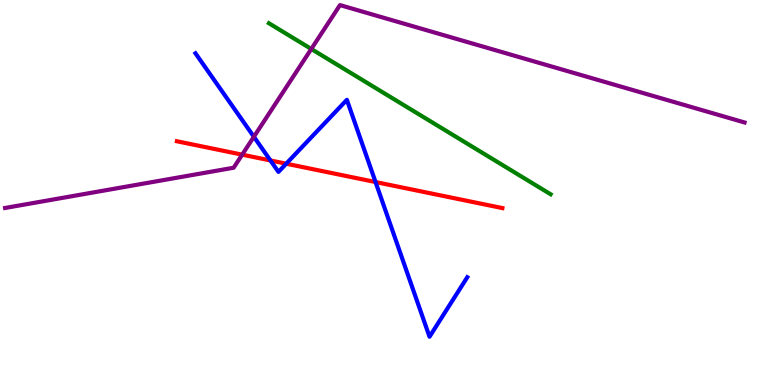[{'lines': ['blue', 'red'], 'intersections': [{'x': 3.49, 'y': 5.83}, {'x': 3.69, 'y': 5.75}, {'x': 4.85, 'y': 5.27}]}, {'lines': ['green', 'red'], 'intersections': []}, {'lines': ['purple', 'red'], 'intersections': [{'x': 3.12, 'y': 5.98}]}, {'lines': ['blue', 'green'], 'intersections': []}, {'lines': ['blue', 'purple'], 'intersections': [{'x': 3.28, 'y': 6.45}]}, {'lines': ['green', 'purple'], 'intersections': [{'x': 4.02, 'y': 8.73}]}]